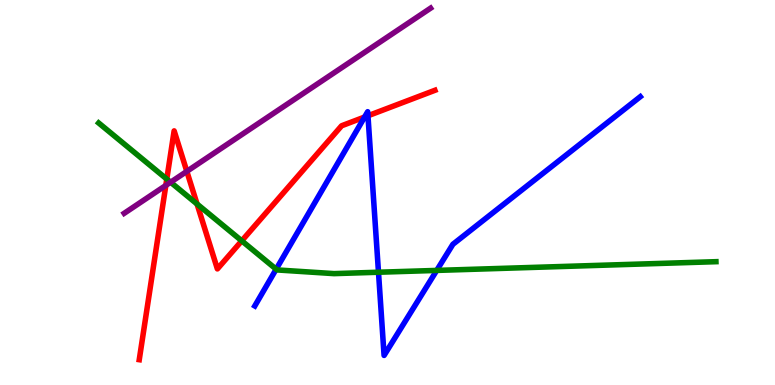[{'lines': ['blue', 'red'], 'intersections': [{'x': 4.7, 'y': 6.96}, {'x': 4.75, 'y': 6.99}]}, {'lines': ['green', 'red'], 'intersections': [{'x': 2.15, 'y': 5.35}, {'x': 2.54, 'y': 4.7}, {'x': 3.12, 'y': 3.74}]}, {'lines': ['purple', 'red'], 'intersections': [{'x': 2.14, 'y': 5.18}, {'x': 2.41, 'y': 5.55}]}, {'lines': ['blue', 'green'], 'intersections': [{'x': 3.56, 'y': 3.01}, {'x': 4.88, 'y': 2.93}, {'x': 5.64, 'y': 2.98}]}, {'lines': ['blue', 'purple'], 'intersections': []}, {'lines': ['green', 'purple'], 'intersections': [{'x': 2.2, 'y': 5.27}]}]